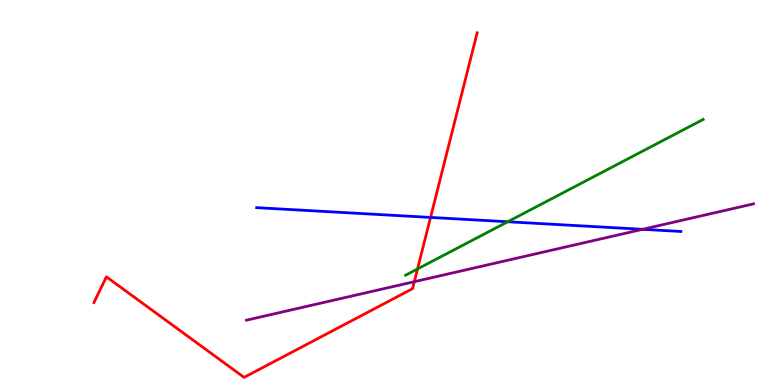[{'lines': ['blue', 'red'], 'intersections': [{'x': 5.56, 'y': 4.35}]}, {'lines': ['green', 'red'], 'intersections': [{'x': 5.39, 'y': 3.01}]}, {'lines': ['purple', 'red'], 'intersections': [{'x': 5.35, 'y': 2.68}]}, {'lines': ['blue', 'green'], 'intersections': [{'x': 6.55, 'y': 4.24}]}, {'lines': ['blue', 'purple'], 'intersections': [{'x': 8.29, 'y': 4.04}]}, {'lines': ['green', 'purple'], 'intersections': []}]